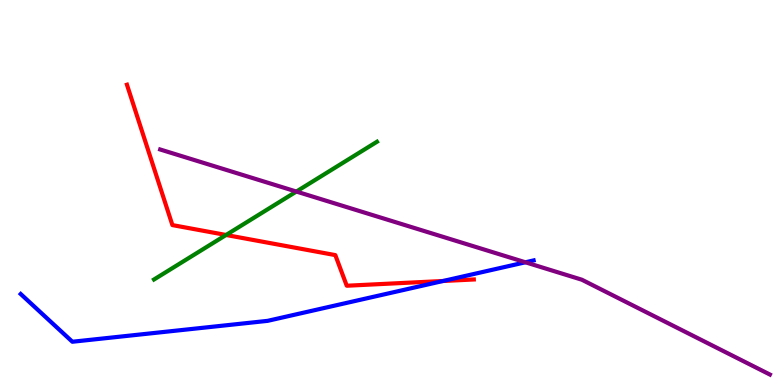[{'lines': ['blue', 'red'], 'intersections': [{'x': 5.72, 'y': 2.7}]}, {'lines': ['green', 'red'], 'intersections': [{'x': 2.92, 'y': 3.9}]}, {'lines': ['purple', 'red'], 'intersections': []}, {'lines': ['blue', 'green'], 'intersections': []}, {'lines': ['blue', 'purple'], 'intersections': [{'x': 6.78, 'y': 3.19}]}, {'lines': ['green', 'purple'], 'intersections': [{'x': 3.82, 'y': 5.02}]}]